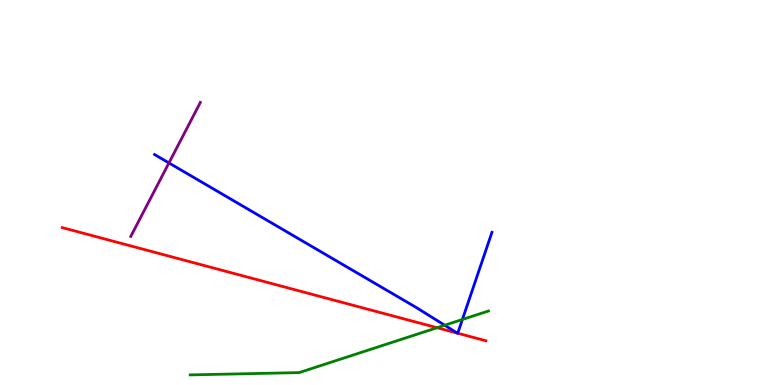[{'lines': ['blue', 'red'], 'intersections': [{'x': 5.9, 'y': 1.35}, {'x': 5.91, 'y': 1.34}]}, {'lines': ['green', 'red'], 'intersections': [{'x': 5.64, 'y': 1.49}]}, {'lines': ['purple', 'red'], 'intersections': []}, {'lines': ['blue', 'green'], 'intersections': [{'x': 5.74, 'y': 1.55}, {'x': 5.97, 'y': 1.7}]}, {'lines': ['blue', 'purple'], 'intersections': [{'x': 2.18, 'y': 5.77}]}, {'lines': ['green', 'purple'], 'intersections': []}]